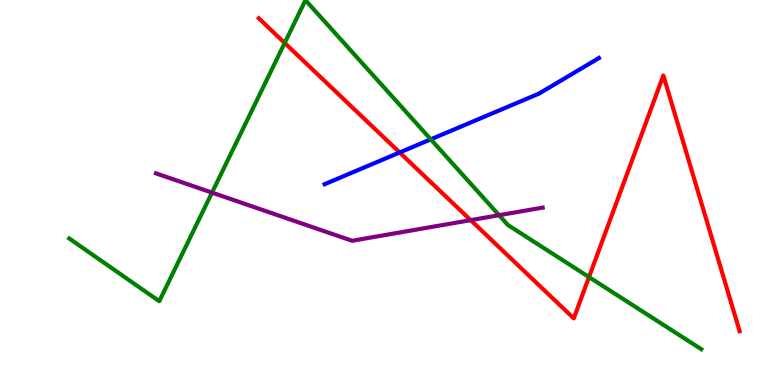[{'lines': ['blue', 'red'], 'intersections': [{'x': 5.16, 'y': 6.04}]}, {'lines': ['green', 'red'], 'intersections': [{'x': 3.67, 'y': 8.88}, {'x': 7.6, 'y': 2.8}]}, {'lines': ['purple', 'red'], 'intersections': [{'x': 6.07, 'y': 4.28}]}, {'lines': ['blue', 'green'], 'intersections': [{'x': 5.56, 'y': 6.38}]}, {'lines': ['blue', 'purple'], 'intersections': []}, {'lines': ['green', 'purple'], 'intersections': [{'x': 2.74, 'y': 5.0}, {'x': 6.44, 'y': 4.41}]}]